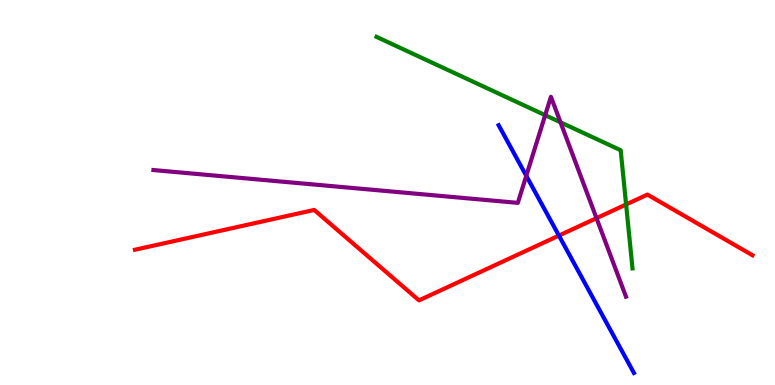[{'lines': ['blue', 'red'], 'intersections': [{'x': 7.21, 'y': 3.88}]}, {'lines': ['green', 'red'], 'intersections': [{'x': 8.08, 'y': 4.69}]}, {'lines': ['purple', 'red'], 'intersections': [{'x': 7.7, 'y': 4.33}]}, {'lines': ['blue', 'green'], 'intersections': []}, {'lines': ['blue', 'purple'], 'intersections': [{'x': 6.79, 'y': 5.43}]}, {'lines': ['green', 'purple'], 'intersections': [{'x': 7.03, 'y': 7.01}, {'x': 7.23, 'y': 6.82}]}]